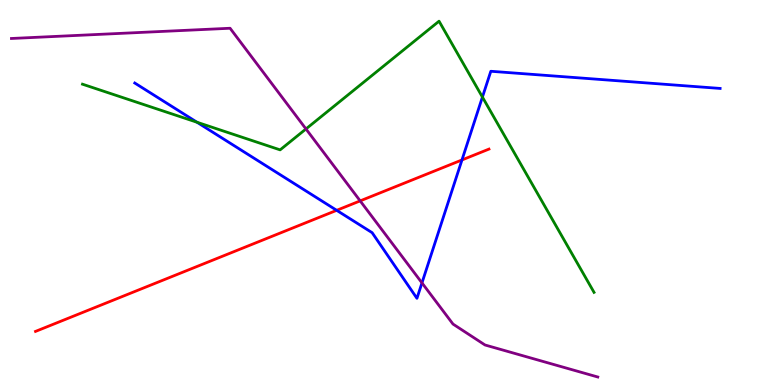[{'lines': ['blue', 'red'], 'intersections': [{'x': 4.34, 'y': 4.54}, {'x': 5.96, 'y': 5.85}]}, {'lines': ['green', 'red'], 'intersections': []}, {'lines': ['purple', 'red'], 'intersections': [{'x': 4.65, 'y': 4.78}]}, {'lines': ['blue', 'green'], 'intersections': [{'x': 2.54, 'y': 6.83}, {'x': 6.22, 'y': 7.48}]}, {'lines': ['blue', 'purple'], 'intersections': [{'x': 5.44, 'y': 2.65}]}, {'lines': ['green', 'purple'], 'intersections': [{'x': 3.95, 'y': 6.65}]}]